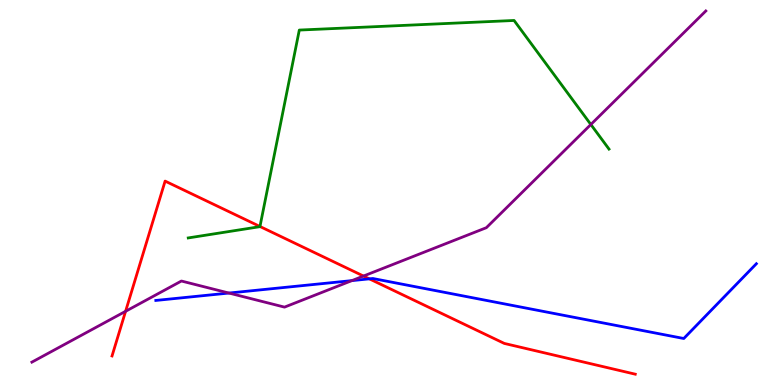[{'lines': ['blue', 'red'], 'intersections': [{'x': 4.77, 'y': 2.76}]}, {'lines': ['green', 'red'], 'intersections': [{'x': 3.35, 'y': 4.12}]}, {'lines': ['purple', 'red'], 'intersections': [{'x': 1.62, 'y': 1.91}, {'x': 4.69, 'y': 2.83}]}, {'lines': ['blue', 'green'], 'intersections': []}, {'lines': ['blue', 'purple'], 'intersections': [{'x': 2.95, 'y': 2.39}, {'x': 4.54, 'y': 2.71}]}, {'lines': ['green', 'purple'], 'intersections': [{'x': 7.62, 'y': 6.77}]}]